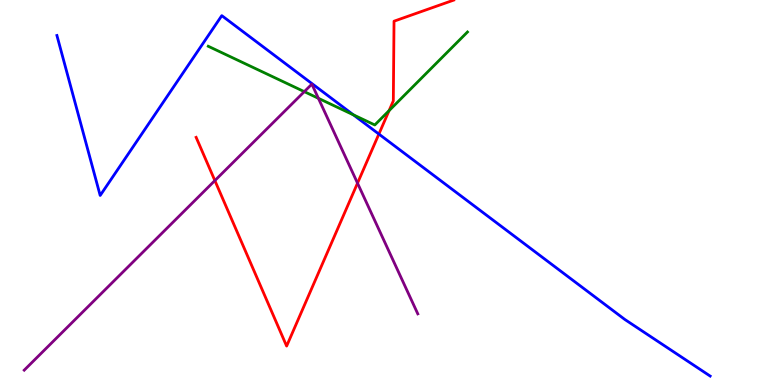[{'lines': ['blue', 'red'], 'intersections': [{'x': 4.89, 'y': 6.52}]}, {'lines': ['green', 'red'], 'intersections': [{'x': 5.02, 'y': 7.13}]}, {'lines': ['purple', 'red'], 'intersections': [{'x': 2.77, 'y': 5.31}, {'x': 4.61, 'y': 5.24}]}, {'lines': ['blue', 'green'], 'intersections': [{'x': 4.56, 'y': 7.02}]}, {'lines': ['blue', 'purple'], 'intersections': []}, {'lines': ['green', 'purple'], 'intersections': [{'x': 3.93, 'y': 7.62}, {'x': 4.11, 'y': 7.45}]}]